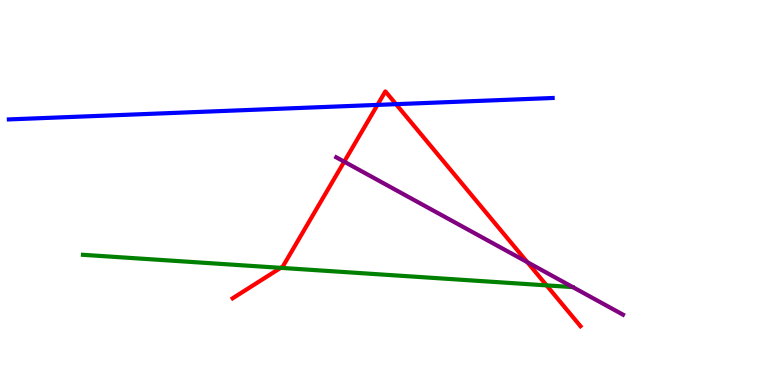[{'lines': ['blue', 'red'], 'intersections': [{'x': 4.87, 'y': 7.28}, {'x': 5.11, 'y': 7.29}]}, {'lines': ['green', 'red'], 'intersections': [{'x': 3.62, 'y': 3.04}, {'x': 7.05, 'y': 2.59}]}, {'lines': ['purple', 'red'], 'intersections': [{'x': 4.44, 'y': 5.8}, {'x': 6.8, 'y': 3.19}]}, {'lines': ['blue', 'green'], 'intersections': []}, {'lines': ['blue', 'purple'], 'intersections': []}, {'lines': ['green', 'purple'], 'intersections': []}]